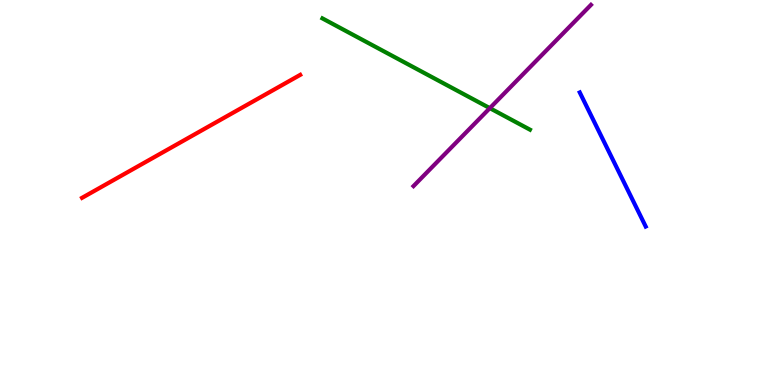[{'lines': ['blue', 'red'], 'intersections': []}, {'lines': ['green', 'red'], 'intersections': []}, {'lines': ['purple', 'red'], 'intersections': []}, {'lines': ['blue', 'green'], 'intersections': []}, {'lines': ['blue', 'purple'], 'intersections': []}, {'lines': ['green', 'purple'], 'intersections': [{'x': 6.32, 'y': 7.19}]}]